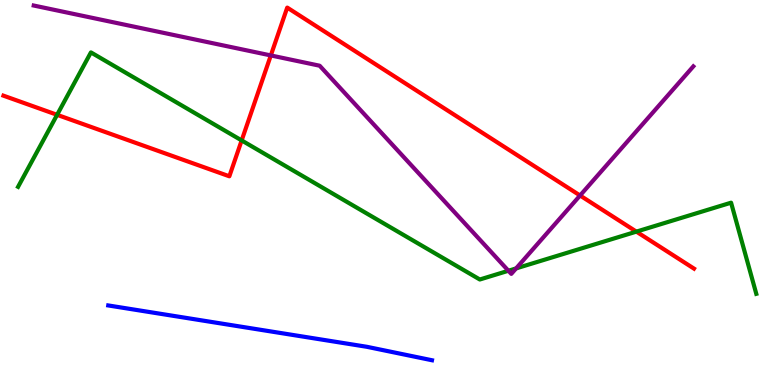[{'lines': ['blue', 'red'], 'intersections': []}, {'lines': ['green', 'red'], 'intersections': [{'x': 0.737, 'y': 7.02}, {'x': 3.12, 'y': 6.35}, {'x': 8.21, 'y': 3.98}]}, {'lines': ['purple', 'red'], 'intersections': [{'x': 3.49, 'y': 8.56}, {'x': 7.48, 'y': 4.92}]}, {'lines': ['blue', 'green'], 'intersections': []}, {'lines': ['blue', 'purple'], 'intersections': []}, {'lines': ['green', 'purple'], 'intersections': [{'x': 6.56, 'y': 2.97}, {'x': 6.66, 'y': 3.03}]}]